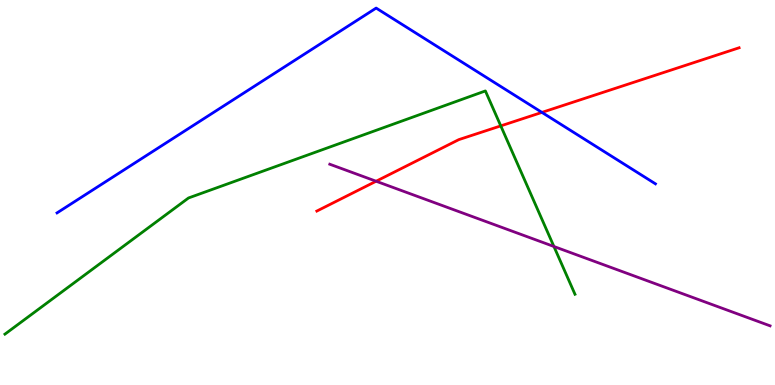[{'lines': ['blue', 'red'], 'intersections': [{'x': 6.99, 'y': 7.08}]}, {'lines': ['green', 'red'], 'intersections': [{'x': 6.46, 'y': 6.73}]}, {'lines': ['purple', 'red'], 'intersections': [{'x': 4.85, 'y': 5.29}]}, {'lines': ['blue', 'green'], 'intersections': []}, {'lines': ['blue', 'purple'], 'intersections': []}, {'lines': ['green', 'purple'], 'intersections': [{'x': 7.15, 'y': 3.6}]}]